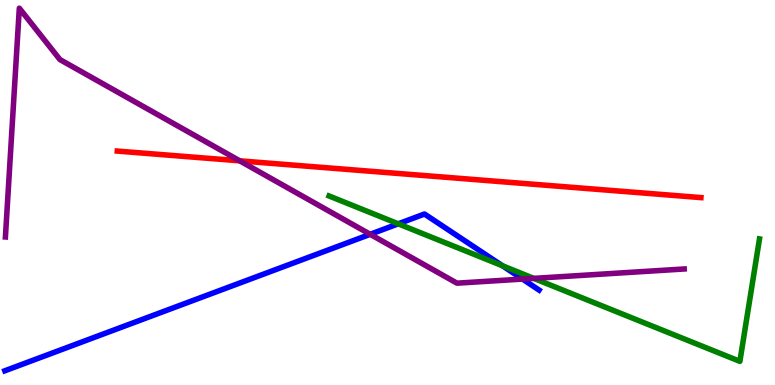[{'lines': ['blue', 'red'], 'intersections': []}, {'lines': ['green', 'red'], 'intersections': []}, {'lines': ['purple', 'red'], 'intersections': [{'x': 3.09, 'y': 5.82}]}, {'lines': ['blue', 'green'], 'intersections': [{'x': 5.14, 'y': 4.19}, {'x': 6.48, 'y': 3.1}]}, {'lines': ['blue', 'purple'], 'intersections': [{'x': 4.78, 'y': 3.91}, {'x': 6.74, 'y': 2.75}]}, {'lines': ['green', 'purple'], 'intersections': [{'x': 6.89, 'y': 2.77}]}]